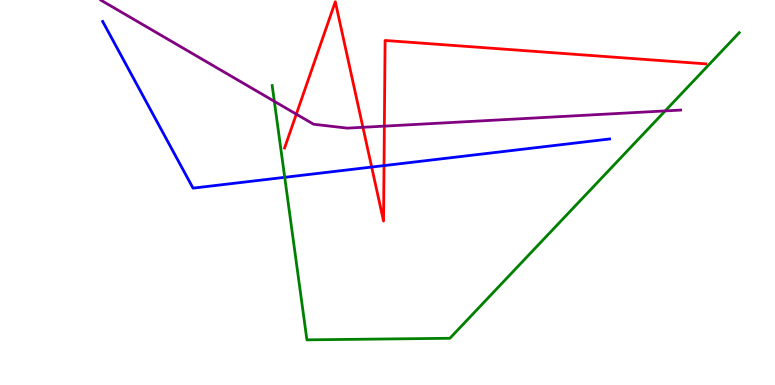[{'lines': ['blue', 'red'], 'intersections': [{'x': 4.8, 'y': 5.66}, {'x': 4.96, 'y': 5.7}]}, {'lines': ['green', 'red'], 'intersections': []}, {'lines': ['purple', 'red'], 'intersections': [{'x': 3.82, 'y': 7.03}, {'x': 4.68, 'y': 6.69}, {'x': 4.96, 'y': 6.72}]}, {'lines': ['blue', 'green'], 'intersections': [{'x': 3.67, 'y': 5.39}]}, {'lines': ['blue', 'purple'], 'intersections': []}, {'lines': ['green', 'purple'], 'intersections': [{'x': 3.54, 'y': 7.37}, {'x': 8.58, 'y': 7.12}]}]